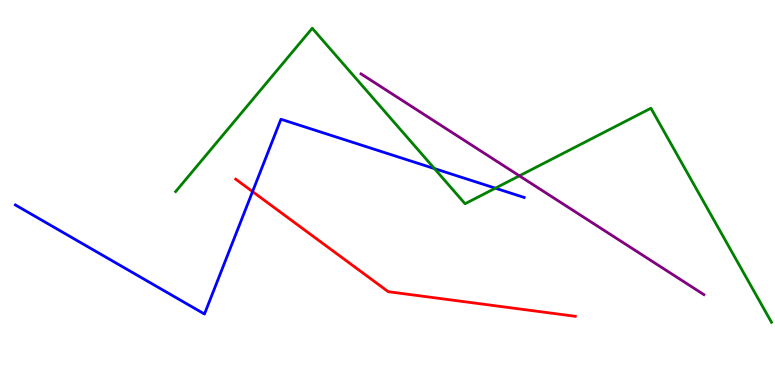[{'lines': ['blue', 'red'], 'intersections': [{'x': 3.26, 'y': 5.02}]}, {'lines': ['green', 'red'], 'intersections': []}, {'lines': ['purple', 'red'], 'intersections': []}, {'lines': ['blue', 'green'], 'intersections': [{'x': 5.61, 'y': 5.62}, {'x': 6.39, 'y': 5.11}]}, {'lines': ['blue', 'purple'], 'intersections': []}, {'lines': ['green', 'purple'], 'intersections': [{'x': 6.7, 'y': 5.43}]}]